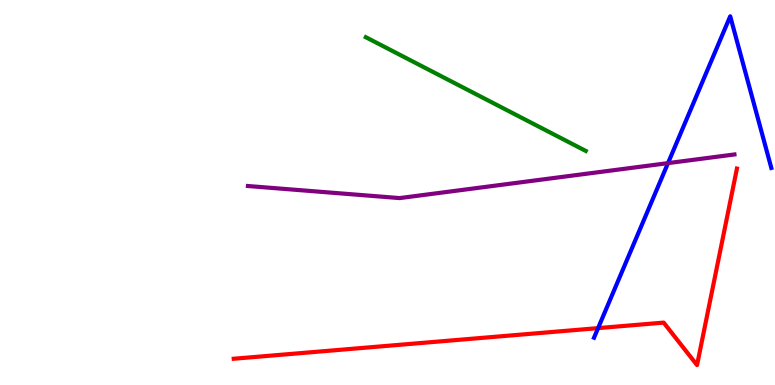[{'lines': ['blue', 'red'], 'intersections': [{'x': 7.72, 'y': 1.48}]}, {'lines': ['green', 'red'], 'intersections': []}, {'lines': ['purple', 'red'], 'intersections': []}, {'lines': ['blue', 'green'], 'intersections': []}, {'lines': ['blue', 'purple'], 'intersections': [{'x': 8.62, 'y': 5.76}]}, {'lines': ['green', 'purple'], 'intersections': []}]